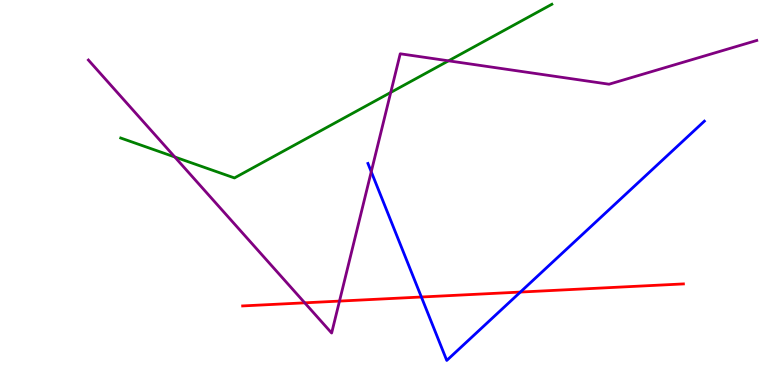[{'lines': ['blue', 'red'], 'intersections': [{'x': 5.44, 'y': 2.29}, {'x': 6.71, 'y': 2.41}]}, {'lines': ['green', 'red'], 'intersections': []}, {'lines': ['purple', 'red'], 'intersections': [{'x': 3.93, 'y': 2.13}, {'x': 4.38, 'y': 2.18}]}, {'lines': ['blue', 'green'], 'intersections': []}, {'lines': ['blue', 'purple'], 'intersections': [{'x': 4.79, 'y': 5.54}]}, {'lines': ['green', 'purple'], 'intersections': [{'x': 2.26, 'y': 5.92}, {'x': 5.04, 'y': 7.6}, {'x': 5.79, 'y': 8.42}]}]